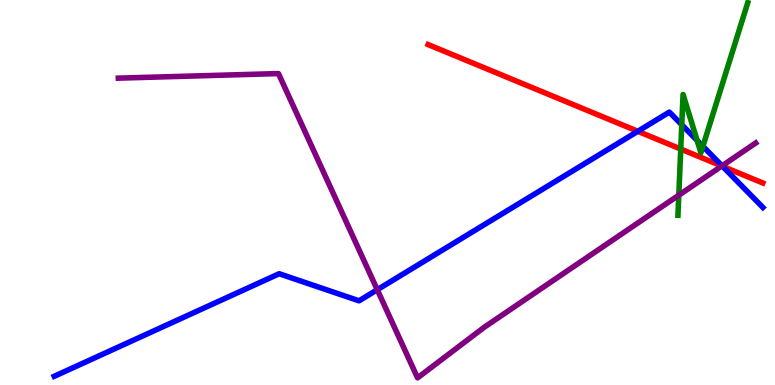[{'lines': ['blue', 'red'], 'intersections': [{'x': 8.23, 'y': 6.59}, {'x': 9.32, 'y': 5.68}]}, {'lines': ['green', 'red'], 'intersections': [{'x': 8.78, 'y': 6.13}]}, {'lines': ['purple', 'red'], 'intersections': [{'x': 9.31, 'y': 5.69}]}, {'lines': ['blue', 'green'], 'intersections': [{'x': 8.8, 'y': 6.76}, {'x': 9.0, 'y': 6.35}, {'x': 9.07, 'y': 6.2}]}, {'lines': ['blue', 'purple'], 'intersections': [{'x': 4.87, 'y': 2.47}, {'x': 9.32, 'y': 5.69}]}, {'lines': ['green', 'purple'], 'intersections': [{'x': 8.76, 'y': 4.93}]}]